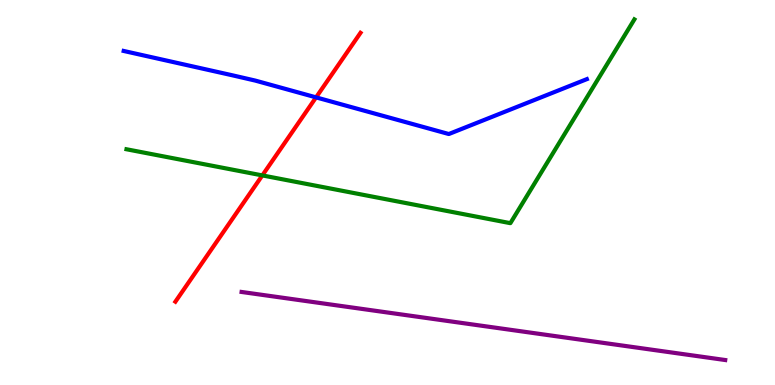[{'lines': ['blue', 'red'], 'intersections': [{'x': 4.08, 'y': 7.47}]}, {'lines': ['green', 'red'], 'intersections': [{'x': 3.38, 'y': 5.44}]}, {'lines': ['purple', 'red'], 'intersections': []}, {'lines': ['blue', 'green'], 'intersections': []}, {'lines': ['blue', 'purple'], 'intersections': []}, {'lines': ['green', 'purple'], 'intersections': []}]